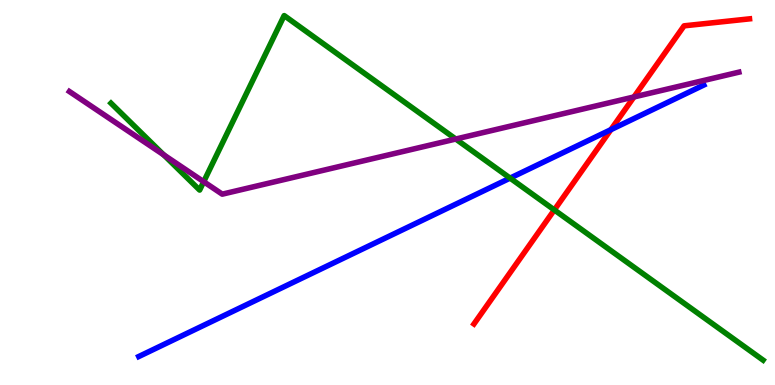[{'lines': ['blue', 'red'], 'intersections': [{'x': 7.88, 'y': 6.63}]}, {'lines': ['green', 'red'], 'intersections': [{'x': 7.15, 'y': 4.55}]}, {'lines': ['purple', 'red'], 'intersections': [{'x': 8.18, 'y': 7.48}]}, {'lines': ['blue', 'green'], 'intersections': [{'x': 6.58, 'y': 5.37}]}, {'lines': ['blue', 'purple'], 'intersections': []}, {'lines': ['green', 'purple'], 'intersections': [{'x': 2.11, 'y': 5.98}, {'x': 2.63, 'y': 5.28}, {'x': 5.88, 'y': 6.39}]}]